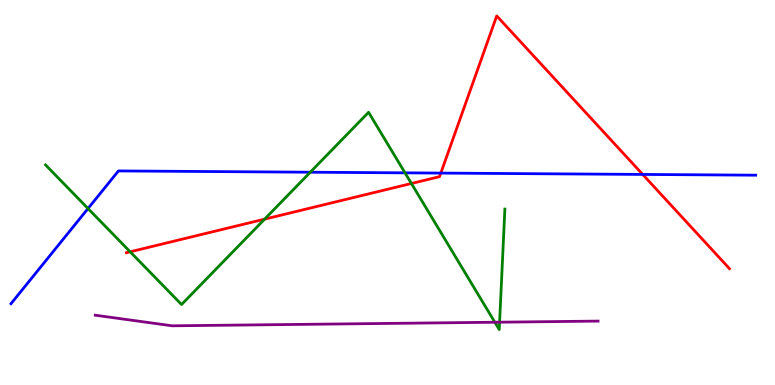[{'lines': ['blue', 'red'], 'intersections': [{'x': 5.69, 'y': 5.5}, {'x': 8.29, 'y': 5.47}]}, {'lines': ['green', 'red'], 'intersections': [{'x': 1.68, 'y': 3.46}, {'x': 3.41, 'y': 4.31}, {'x': 5.31, 'y': 5.23}]}, {'lines': ['purple', 'red'], 'intersections': []}, {'lines': ['blue', 'green'], 'intersections': [{'x': 1.14, 'y': 4.58}, {'x': 4.0, 'y': 5.53}, {'x': 5.23, 'y': 5.51}]}, {'lines': ['blue', 'purple'], 'intersections': []}, {'lines': ['green', 'purple'], 'intersections': [{'x': 6.39, 'y': 1.63}, {'x': 6.45, 'y': 1.63}]}]